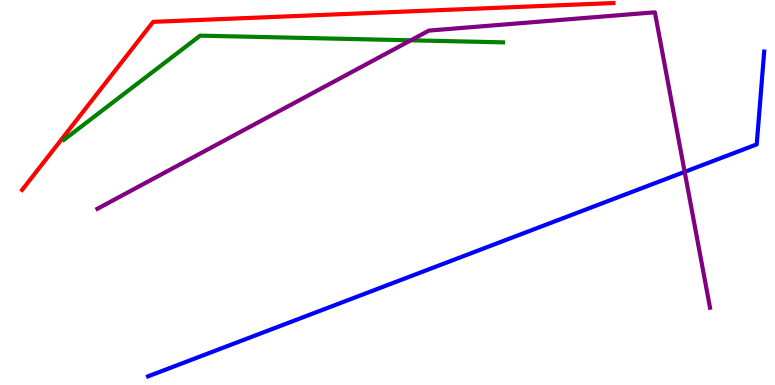[{'lines': ['blue', 'red'], 'intersections': []}, {'lines': ['green', 'red'], 'intersections': []}, {'lines': ['purple', 'red'], 'intersections': []}, {'lines': ['blue', 'green'], 'intersections': []}, {'lines': ['blue', 'purple'], 'intersections': [{'x': 8.83, 'y': 5.54}]}, {'lines': ['green', 'purple'], 'intersections': [{'x': 5.3, 'y': 8.95}]}]